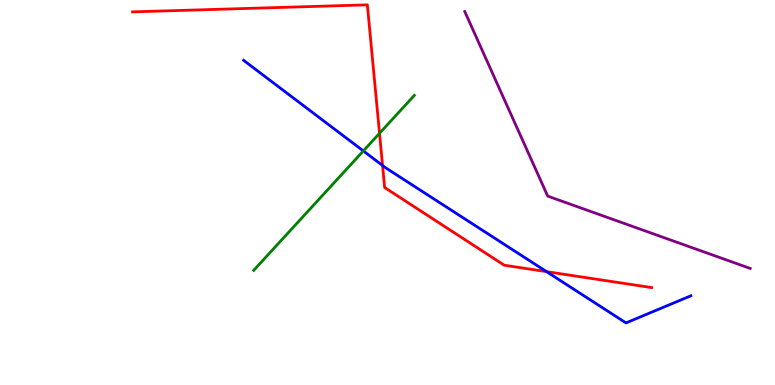[{'lines': ['blue', 'red'], 'intersections': [{'x': 4.94, 'y': 5.7}, {'x': 7.05, 'y': 2.94}]}, {'lines': ['green', 'red'], 'intersections': [{'x': 4.9, 'y': 6.54}]}, {'lines': ['purple', 'red'], 'intersections': []}, {'lines': ['blue', 'green'], 'intersections': [{'x': 4.69, 'y': 6.08}]}, {'lines': ['blue', 'purple'], 'intersections': []}, {'lines': ['green', 'purple'], 'intersections': []}]